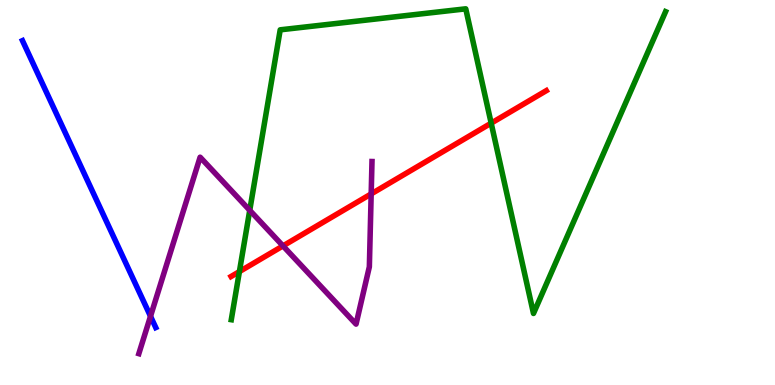[{'lines': ['blue', 'red'], 'intersections': []}, {'lines': ['green', 'red'], 'intersections': [{'x': 3.09, 'y': 2.95}, {'x': 6.34, 'y': 6.8}]}, {'lines': ['purple', 'red'], 'intersections': [{'x': 3.65, 'y': 3.61}, {'x': 4.79, 'y': 4.96}]}, {'lines': ['blue', 'green'], 'intersections': []}, {'lines': ['blue', 'purple'], 'intersections': [{'x': 1.94, 'y': 1.79}]}, {'lines': ['green', 'purple'], 'intersections': [{'x': 3.22, 'y': 4.54}]}]